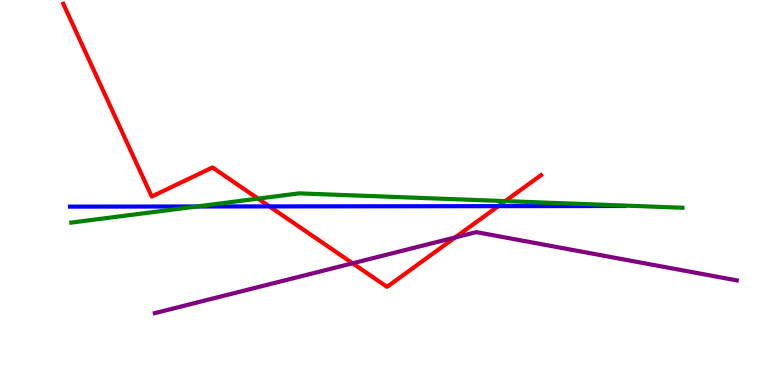[{'lines': ['blue', 'red'], 'intersections': [{'x': 3.48, 'y': 4.64}, {'x': 6.43, 'y': 4.65}]}, {'lines': ['green', 'red'], 'intersections': [{'x': 3.33, 'y': 4.84}, {'x': 6.52, 'y': 4.78}]}, {'lines': ['purple', 'red'], 'intersections': [{'x': 4.55, 'y': 3.16}, {'x': 5.87, 'y': 3.83}]}, {'lines': ['blue', 'green'], 'intersections': [{'x': 2.54, 'y': 4.64}]}, {'lines': ['blue', 'purple'], 'intersections': []}, {'lines': ['green', 'purple'], 'intersections': []}]